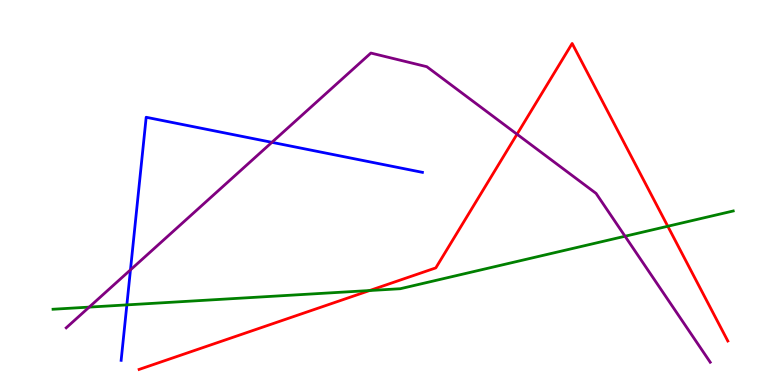[{'lines': ['blue', 'red'], 'intersections': []}, {'lines': ['green', 'red'], 'intersections': [{'x': 4.77, 'y': 2.45}, {'x': 8.62, 'y': 4.12}]}, {'lines': ['purple', 'red'], 'intersections': [{'x': 6.67, 'y': 6.51}]}, {'lines': ['blue', 'green'], 'intersections': [{'x': 1.64, 'y': 2.08}]}, {'lines': ['blue', 'purple'], 'intersections': [{'x': 1.68, 'y': 2.99}, {'x': 3.51, 'y': 6.3}]}, {'lines': ['green', 'purple'], 'intersections': [{'x': 1.15, 'y': 2.02}, {'x': 8.06, 'y': 3.86}]}]